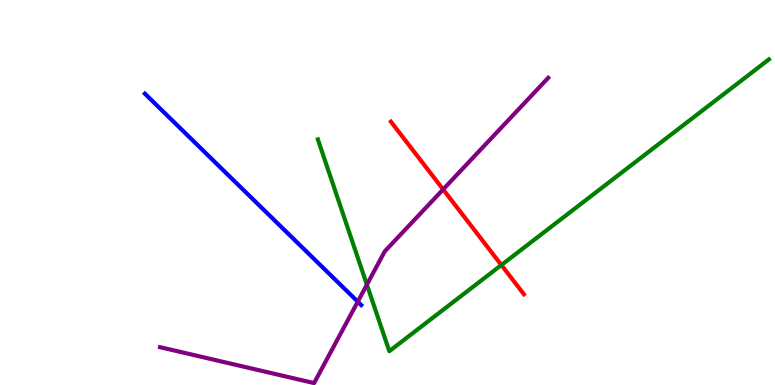[{'lines': ['blue', 'red'], 'intersections': []}, {'lines': ['green', 'red'], 'intersections': [{'x': 6.47, 'y': 3.12}]}, {'lines': ['purple', 'red'], 'intersections': [{'x': 5.72, 'y': 5.08}]}, {'lines': ['blue', 'green'], 'intersections': []}, {'lines': ['blue', 'purple'], 'intersections': [{'x': 4.62, 'y': 2.16}]}, {'lines': ['green', 'purple'], 'intersections': [{'x': 4.73, 'y': 2.61}]}]